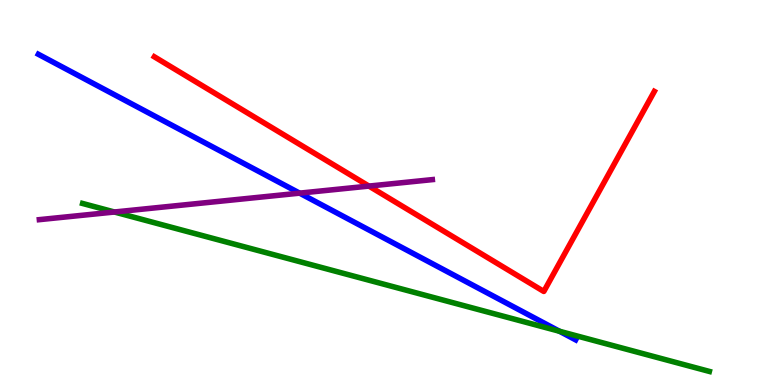[{'lines': ['blue', 'red'], 'intersections': []}, {'lines': ['green', 'red'], 'intersections': []}, {'lines': ['purple', 'red'], 'intersections': [{'x': 4.76, 'y': 5.17}]}, {'lines': ['blue', 'green'], 'intersections': [{'x': 7.22, 'y': 1.4}]}, {'lines': ['blue', 'purple'], 'intersections': [{'x': 3.87, 'y': 4.98}]}, {'lines': ['green', 'purple'], 'intersections': [{'x': 1.48, 'y': 4.49}]}]